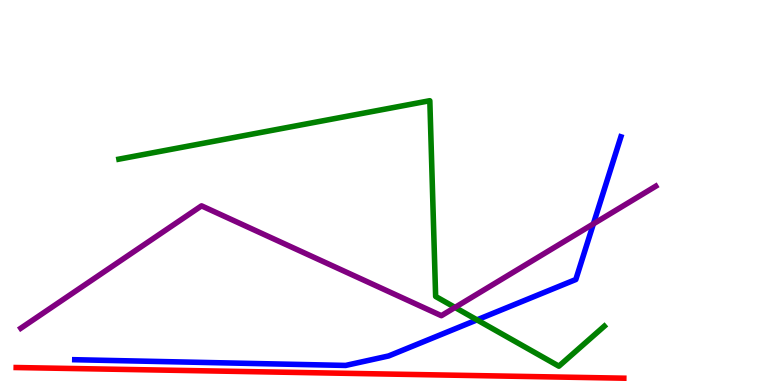[{'lines': ['blue', 'red'], 'intersections': []}, {'lines': ['green', 'red'], 'intersections': []}, {'lines': ['purple', 'red'], 'intersections': []}, {'lines': ['blue', 'green'], 'intersections': [{'x': 6.15, 'y': 1.69}]}, {'lines': ['blue', 'purple'], 'intersections': [{'x': 7.66, 'y': 4.19}]}, {'lines': ['green', 'purple'], 'intersections': [{'x': 5.87, 'y': 2.01}]}]